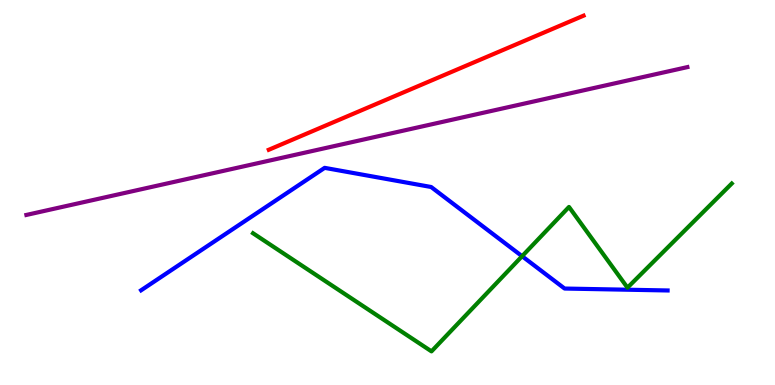[{'lines': ['blue', 'red'], 'intersections': []}, {'lines': ['green', 'red'], 'intersections': []}, {'lines': ['purple', 'red'], 'intersections': []}, {'lines': ['blue', 'green'], 'intersections': [{'x': 6.74, 'y': 3.35}]}, {'lines': ['blue', 'purple'], 'intersections': []}, {'lines': ['green', 'purple'], 'intersections': []}]